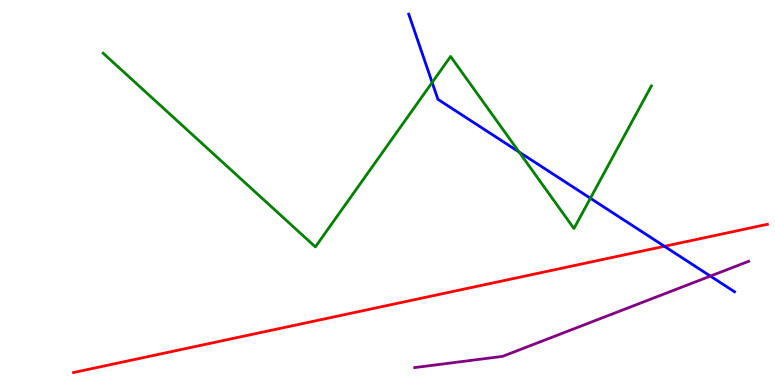[{'lines': ['blue', 'red'], 'intersections': [{'x': 8.57, 'y': 3.6}]}, {'lines': ['green', 'red'], 'intersections': []}, {'lines': ['purple', 'red'], 'intersections': []}, {'lines': ['blue', 'green'], 'intersections': [{'x': 5.58, 'y': 7.86}, {'x': 6.7, 'y': 6.05}, {'x': 7.62, 'y': 4.85}]}, {'lines': ['blue', 'purple'], 'intersections': [{'x': 9.17, 'y': 2.83}]}, {'lines': ['green', 'purple'], 'intersections': []}]